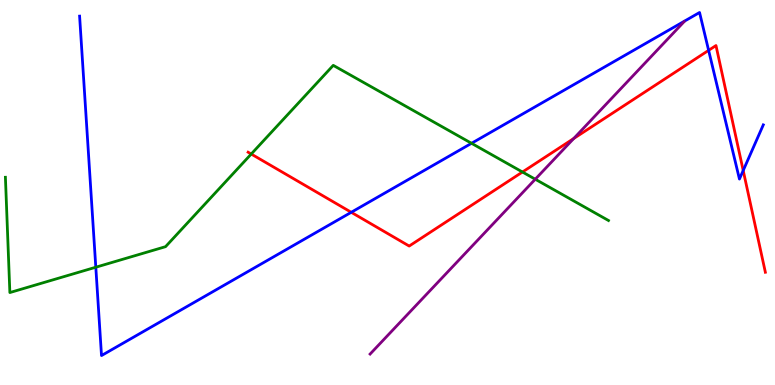[{'lines': ['blue', 'red'], 'intersections': [{'x': 4.53, 'y': 4.49}, {'x': 9.14, 'y': 8.69}, {'x': 9.59, 'y': 5.57}]}, {'lines': ['green', 'red'], 'intersections': [{'x': 3.24, 'y': 6.0}, {'x': 6.74, 'y': 5.53}]}, {'lines': ['purple', 'red'], 'intersections': [{'x': 7.4, 'y': 6.4}]}, {'lines': ['blue', 'green'], 'intersections': [{'x': 1.24, 'y': 3.06}, {'x': 6.08, 'y': 6.28}]}, {'lines': ['blue', 'purple'], 'intersections': []}, {'lines': ['green', 'purple'], 'intersections': [{'x': 6.91, 'y': 5.34}]}]